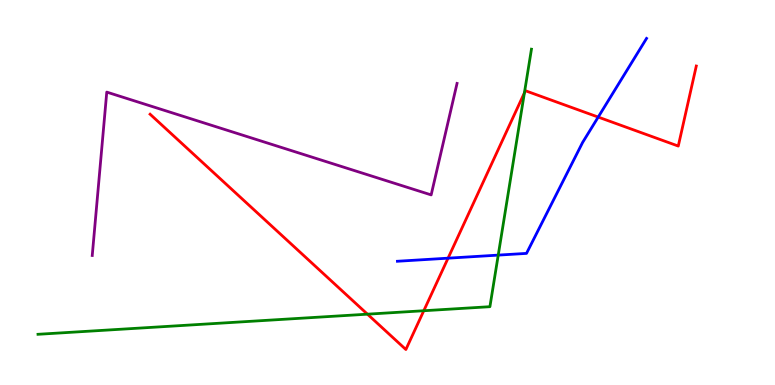[{'lines': ['blue', 'red'], 'intersections': [{'x': 5.78, 'y': 3.29}, {'x': 7.72, 'y': 6.96}]}, {'lines': ['green', 'red'], 'intersections': [{'x': 4.74, 'y': 1.84}, {'x': 5.47, 'y': 1.93}, {'x': 6.77, 'y': 7.59}]}, {'lines': ['purple', 'red'], 'intersections': []}, {'lines': ['blue', 'green'], 'intersections': [{'x': 6.43, 'y': 3.37}]}, {'lines': ['blue', 'purple'], 'intersections': []}, {'lines': ['green', 'purple'], 'intersections': []}]